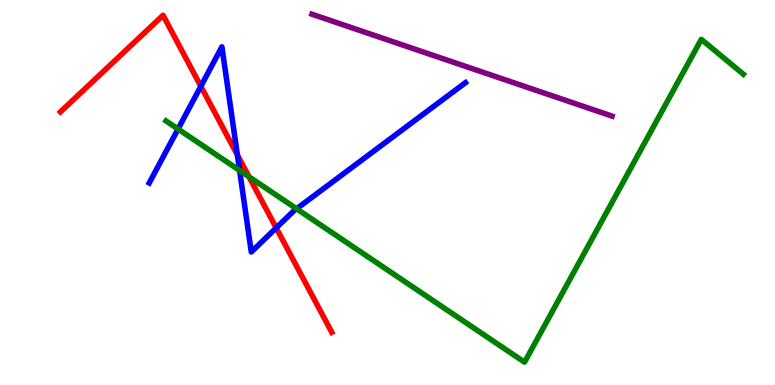[{'lines': ['blue', 'red'], 'intersections': [{'x': 2.59, 'y': 7.76}, {'x': 3.06, 'y': 5.97}, {'x': 3.56, 'y': 4.08}]}, {'lines': ['green', 'red'], 'intersections': [{'x': 3.21, 'y': 5.41}]}, {'lines': ['purple', 'red'], 'intersections': []}, {'lines': ['blue', 'green'], 'intersections': [{'x': 2.3, 'y': 6.65}, {'x': 3.09, 'y': 5.57}, {'x': 3.83, 'y': 4.58}]}, {'lines': ['blue', 'purple'], 'intersections': []}, {'lines': ['green', 'purple'], 'intersections': []}]